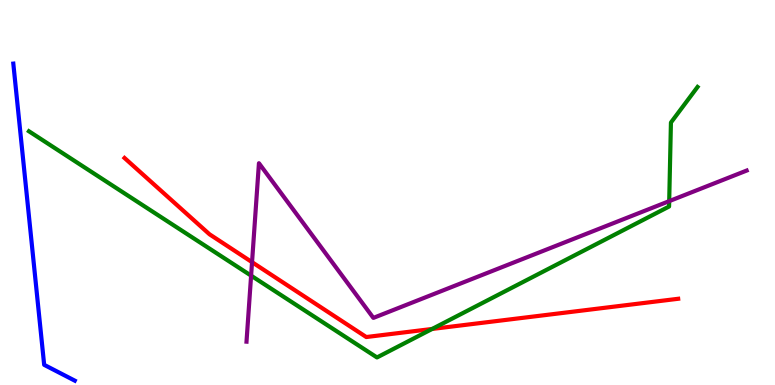[{'lines': ['blue', 'red'], 'intersections': []}, {'lines': ['green', 'red'], 'intersections': [{'x': 5.58, 'y': 1.46}]}, {'lines': ['purple', 'red'], 'intersections': [{'x': 3.25, 'y': 3.19}]}, {'lines': ['blue', 'green'], 'intersections': []}, {'lines': ['blue', 'purple'], 'intersections': []}, {'lines': ['green', 'purple'], 'intersections': [{'x': 3.24, 'y': 2.84}, {'x': 8.63, 'y': 4.78}]}]